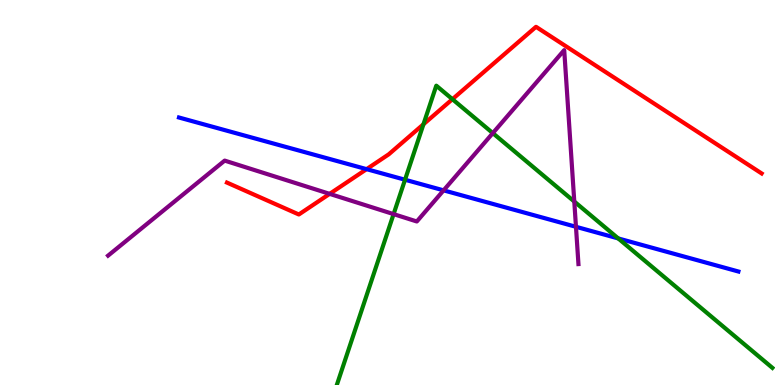[{'lines': ['blue', 'red'], 'intersections': [{'x': 4.73, 'y': 5.61}]}, {'lines': ['green', 'red'], 'intersections': [{'x': 5.46, 'y': 6.77}, {'x': 5.84, 'y': 7.42}]}, {'lines': ['purple', 'red'], 'intersections': [{'x': 4.25, 'y': 4.96}]}, {'lines': ['blue', 'green'], 'intersections': [{'x': 5.23, 'y': 5.33}, {'x': 7.98, 'y': 3.81}]}, {'lines': ['blue', 'purple'], 'intersections': [{'x': 5.72, 'y': 5.06}, {'x': 7.43, 'y': 4.11}]}, {'lines': ['green', 'purple'], 'intersections': [{'x': 5.08, 'y': 4.44}, {'x': 6.36, 'y': 6.54}, {'x': 7.41, 'y': 4.77}]}]